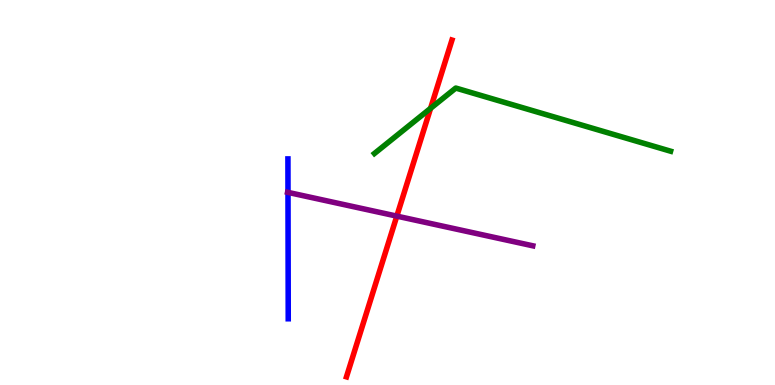[{'lines': ['blue', 'red'], 'intersections': []}, {'lines': ['green', 'red'], 'intersections': [{'x': 5.56, 'y': 7.19}]}, {'lines': ['purple', 'red'], 'intersections': [{'x': 5.12, 'y': 4.39}]}, {'lines': ['blue', 'green'], 'intersections': []}, {'lines': ['blue', 'purple'], 'intersections': [{'x': 3.72, 'y': 5.0}]}, {'lines': ['green', 'purple'], 'intersections': []}]